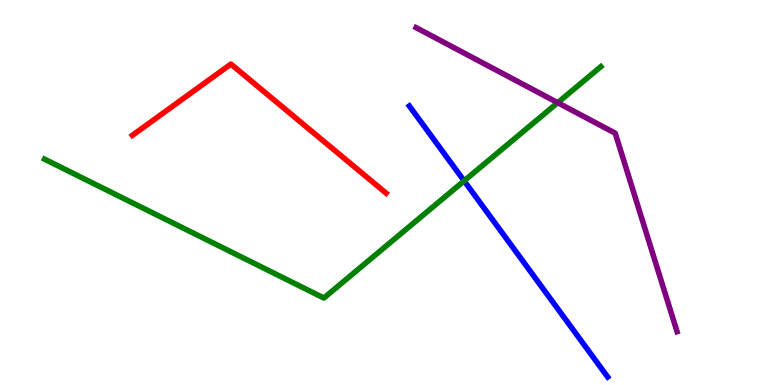[{'lines': ['blue', 'red'], 'intersections': []}, {'lines': ['green', 'red'], 'intersections': []}, {'lines': ['purple', 'red'], 'intersections': []}, {'lines': ['blue', 'green'], 'intersections': [{'x': 5.99, 'y': 5.3}]}, {'lines': ['blue', 'purple'], 'intersections': []}, {'lines': ['green', 'purple'], 'intersections': [{'x': 7.2, 'y': 7.33}]}]